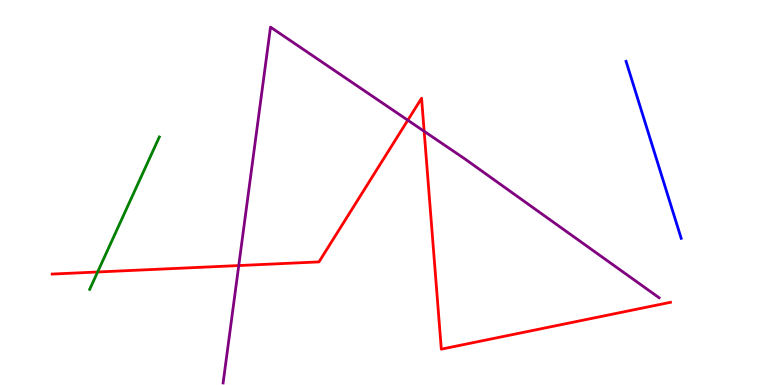[{'lines': ['blue', 'red'], 'intersections': []}, {'lines': ['green', 'red'], 'intersections': [{'x': 1.26, 'y': 2.94}]}, {'lines': ['purple', 'red'], 'intersections': [{'x': 3.08, 'y': 3.1}, {'x': 5.26, 'y': 6.88}, {'x': 5.47, 'y': 6.59}]}, {'lines': ['blue', 'green'], 'intersections': []}, {'lines': ['blue', 'purple'], 'intersections': []}, {'lines': ['green', 'purple'], 'intersections': []}]